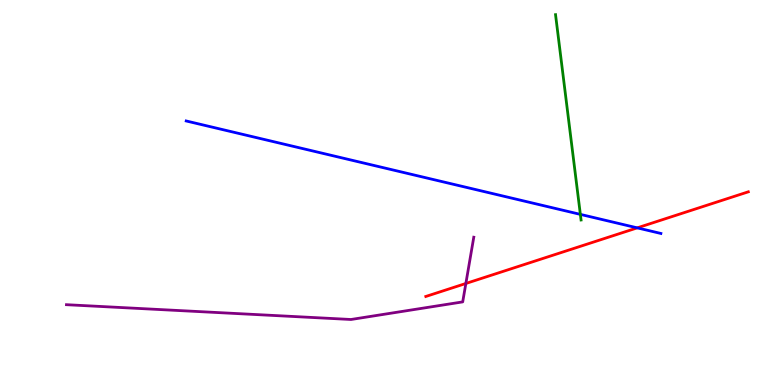[{'lines': ['blue', 'red'], 'intersections': [{'x': 8.22, 'y': 4.08}]}, {'lines': ['green', 'red'], 'intersections': []}, {'lines': ['purple', 'red'], 'intersections': [{'x': 6.01, 'y': 2.64}]}, {'lines': ['blue', 'green'], 'intersections': [{'x': 7.49, 'y': 4.43}]}, {'lines': ['blue', 'purple'], 'intersections': []}, {'lines': ['green', 'purple'], 'intersections': []}]